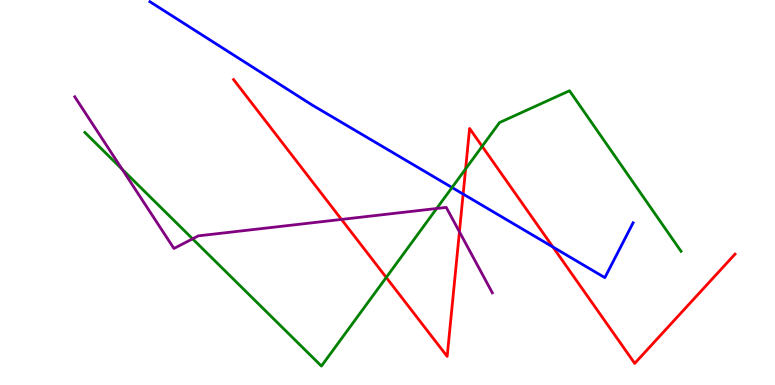[{'lines': ['blue', 'red'], 'intersections': [{'x': 5.98, 'y': 4.96}, {'x': 7.13, 'y': 3.58}]}, {'lines': ['green', 'red'], 'intersections': [{'x': 4.98, 'y': 2.79}, {'x': 6.01, 'y': 5.61}, {'x': 6.22, 'y': 6.2}]}, {'lines': ['purple', 'red'], 'intersections': [{'x': 4.41, 'y': 4.3}, {'x': 5.93, 'y': 3.98}]}, {'lines': ['blue', 'green'], 'intersections': [{'x': 5.83, 'y': 5.13}]}, {'lines': ['blue', 'purple'], 'intersections': []}, {'lines': ['green', 'purple'], 'intersections': [{'x': 1.58, 'y': 5.6}, {'x': 2.48, 'y': 3.8}, {'x': 5.63, 'y': 4.58}]}]